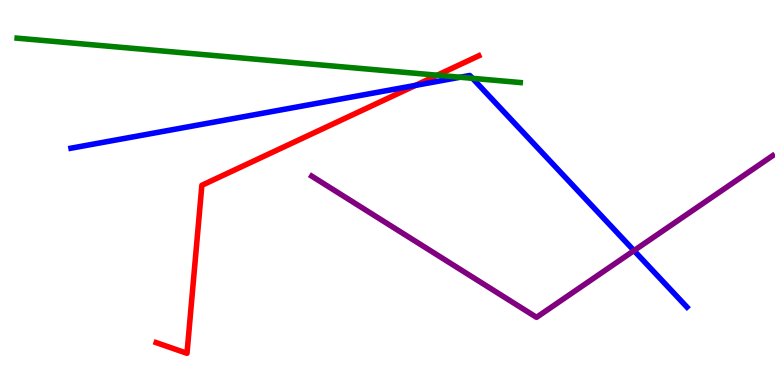[{'lines': ['blue', 'red'], 'intersections': [{'x': 5.36, 'y': 7.78}]}, {'lines': ['green', 'red'], 'intersections': [{'x': 5.64, 'y': 8.05}]}, {'lines': ['purple', 'red'], 'intersections': []}, {'lines': ['blue', 'green'], 'intersections': [{'x': 5.94, 'y': 7.99}, {'x': 6.1, 'y': 7.97}]}, {'lines': ['blue', 'purple'], 'intersections': [{'x': 8.18, 'y': 3.49}]}, {'lines': ['green', 'purple'], 'intersections': []}]